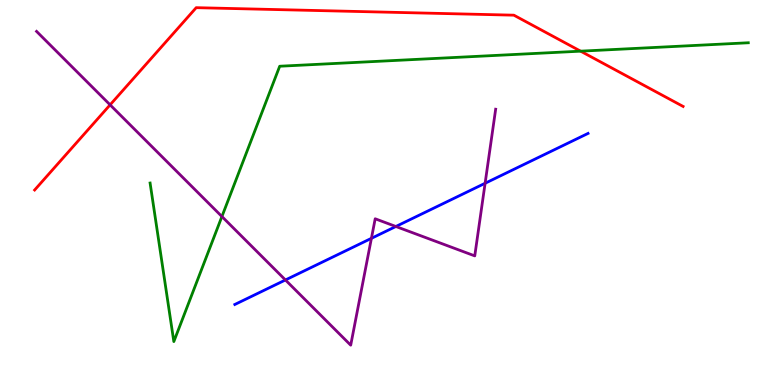[{'lines': ['blue', 'red'], 'intersections': []}, {'lines': ['green', 'red'], 'intersections': [{'x': 7.49, 'y': 8.67}]}, {'lines': ['purple', 'red'], 'intersections': [{'x': 1.42, 'y': 7.28}]}, {'lines': ['blue', 'green'], 'intersections': []}, {'lines': ['blue', 'purple'], 'intersections': [{'x': 3.68, 'y': 2.73}, {'x': 4.79, 'y': 3.81}, {'x': 5.11, 'y': 4.12}, {'x': 6.26, 'y': 5.24}]}, {'lines': ['green', 'purple'], 'intersections': [{'x': 2.86, 'y': 4.38}]}]